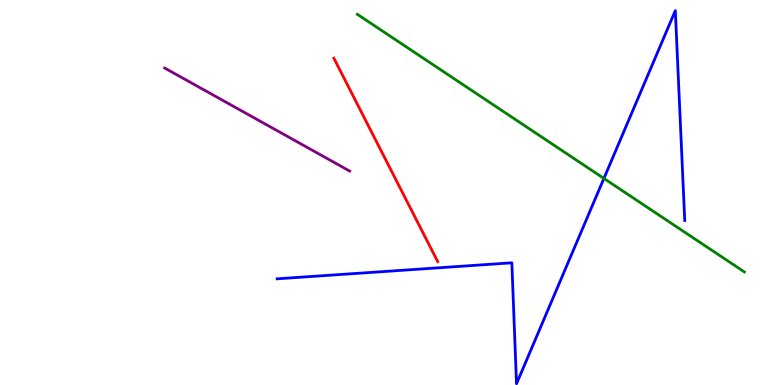[{'lines': ['blue', 'red'], 'intersections': []}, {'lines': ['green', 'red'], 'intersections': []}, {'lines': ['purple', 'red'], 'intersections': []}, {'lines': ['blue', 'green'], 'intersections': [{'x': 7.79, 'y': 5.37}]}, {'lines': ['blue', 'purple'], 'intersections': []}, {'lines': ['green', 'purple'], 'intersections': []}]